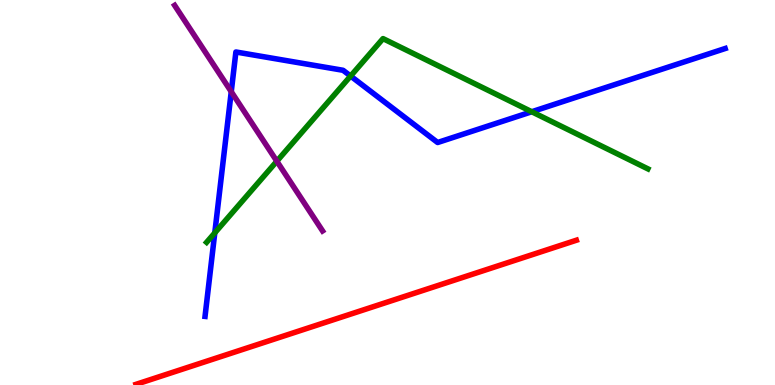[{'lines': ['blue', 'red'], 'intersections': []}, {'lines': ['green', 'red'], 'intersections': []}, {'lines': ['purple', 'red'], 'intersections': []}, {'lines': ['blue', 'green'], 'intersections': [{'x': 2.77, 'y': 3.95}, {'x': 4.52, 'y': 8.02}, {'x': 6.86, 'y': 7.1}]}, {'lines': ['blue', 'purple'], 'intersections': [{'x': 2.98, 'y': 7.62}]}, {'lines': ['green', 'purple'], 'intersections': [{'x': 3.57, 'y': 5.81}]}]